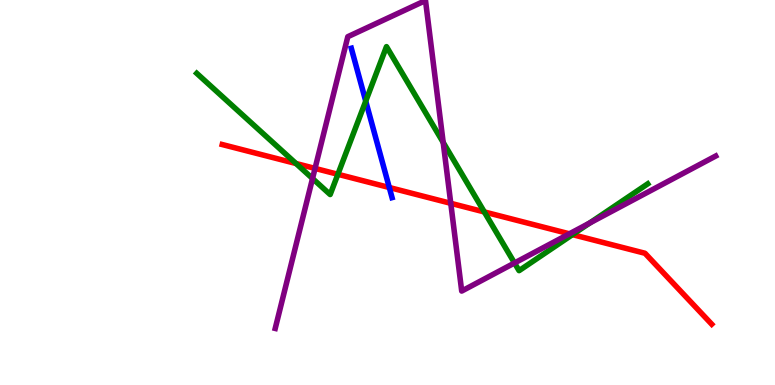[{'lines': ['blue', 'red'], 'intersections': [{'x': 5.02, 'y': 5.13}]}, {'lines': ['green', 'red'], 'intersections': [{'x': 3.82, 'y': 5.75}, {'x': 4.36, 'y': 5.47}, {'x': 6.25, 'y': 4.5}, {'x': 7.39, 'y': 3.91}]}, {'lines': ['purple', 'red'], 'intersections': [{'x': 4.07, 'y': 5.63}, {'x': 5.82, 'y': 4.72}, {'x': 7.35, 'y': 3.93}]}, {'lines': ['blue', 'green'], 'intersections': [{'x': 4.72, 'y': 7.37}]}, {'lines': ['blue', 'purple'], 'intersections': []}, {'lines': ['green', 'purple'], 'intersections': [{'x': 4.03, 'y': 5.36}, {'x': 5.72, 'y': 6.3}, {'x': 6.64, 'y': 3.17}, {'x': 7.61, 'y': 4.21}]}]